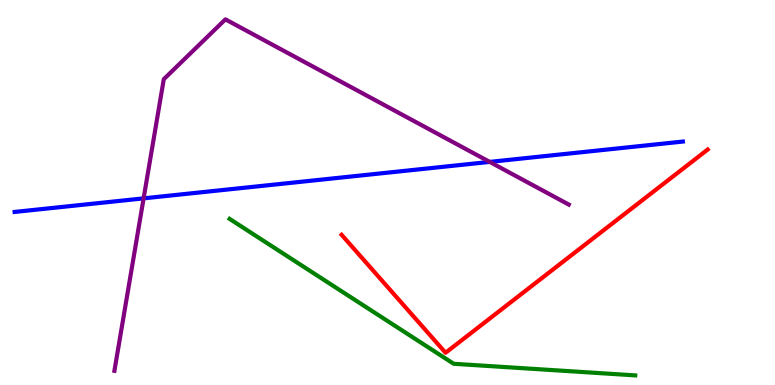[{'lines': ['blue', 'red'], 'intersections': []}, {'lines': ['green', 'red'], 'intersections': []}, {'lines': ['purple', 'red'], 'intersections': []}, {'lines': ['blue', 'green'], 'intersections': []}, {'lines': ['blue', 'purple'], 'intersections': [{'x': 1.85, 'y': 4.85}, {'x': 6.32, 'y': 5.79}]}, {'lines': ['green', 'purple'], 'intersections': []}]